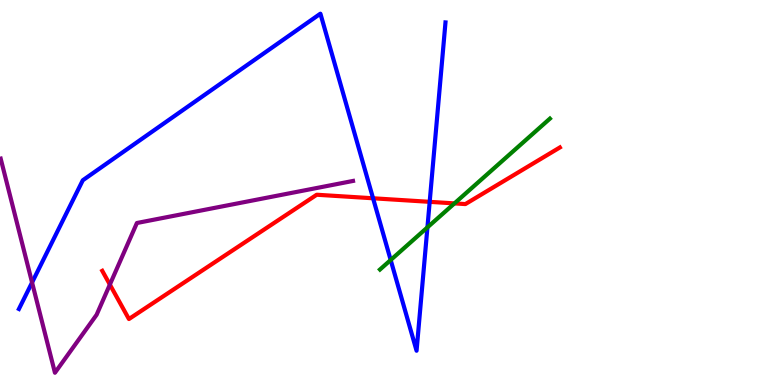[{'lines': ['blue', 'red'], 'intersections': [{'x': 4.81, 'y': 4.85}, {'x': 5.54, 'y': 4.76}]}, {'lines': ['green', 'red'], 'intersections': [{'x': 5.86, 'y': 4.72}]}, {'lines': ['purple', 'red'], 'intersections': [{'x': 1.42, 'y': 2.61}]}, {'lines': ['blue', 'green'], 'intersections': [{'x': 5.04, 'y': 3.25}, {'x': 5.52, 'y': 4.09}]}, {'lines': ['blue', 'purple'], 'intersections': [{'x': 0.414, 'y': 2.66}]}, {'lines': ['green', 'purple'], 'intersections': []}]